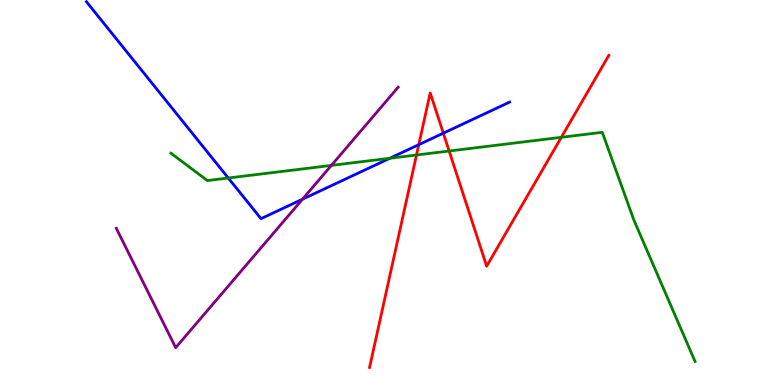[{'lines': ['blue', 'red'], 'intersections': [{'x': 5.4, 'y': 6.24}, {'x': 5.72, 'y': 6.54}]}, {'lines': ['green', 'red'], 'intersections': [{'x': 5.37, 'y': 5.97}, {'x': 5.8, 'y': 6.08}, {'x': 7.24, 'y': 6.43}]}, {'lines': ['purple', 'red'], 'intersections': []}, {'lines': ['blue', 'green'], 'intersections': [{'x': 2.95, 'y': 5.38}, {'x': 5.03, 'y': 5.89}]}, {'lines': ['blue', 'purple'], 'intersections': [{'x': 3.9, 'y': 4.83}]}, {'lines': ['green', 'purple'], 'intersections': [{'x': 4.28, 'y': 5.7}]}]